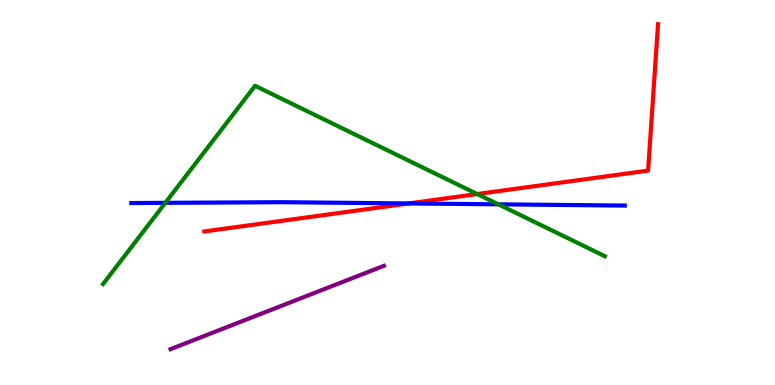[{'lines': ['blue', 'red'], 'intersections': [{'x': 5.27, 'y': 4.72}]}, {'lines': ['green', 'red'], 'intersections': [{'x': 6.16, 'y': 4.96}]}, {'lines': ['purple', 'red'], 'intersections': []}, {'lines': ['blue', 'green'], 'intersections': [{'x': 2.13, 'y': 4.73}, {'x': 6.43, 'y': 4.69}]}, {'lines': ['blue', 'purple'], 'intersections': []}, {'lines': ['green', 'purple'], 'intersections': []}]